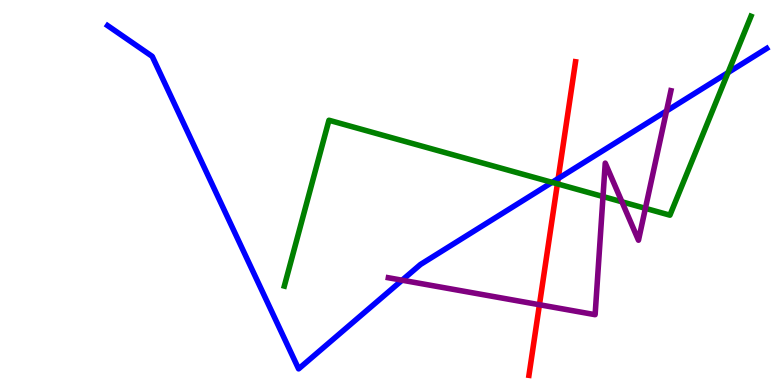[{'lines': ['blue', 'red'], 'intersections': [{'x': 7.2, 'y': 5.36}]}, {'lines': ['green', 'red'], 'intersections': [{'x': 7.19, 'y': 5.22}]}, {'lines': ['purple', 'red'], 'intersections': [{'x': 6.96, 'y': 2.08}]}, {'lines': ['blue', 'green'], 'intersections': [{'x': 7.12, 'y': 5.26}, {'x': 9.39, 'y': 8.11}]}, {'lines': ['blue', 'purple'], 'intersections': [{'x': 5.19, 'y': 2.72}, {'x': 8.6, 'y': 7.12}]}, {'lines': ['green', 'purple'], 'intersections': [{'x': 7.78, 'y': 4.9}, {'x': 8.02, 'y': 4.76}, {'x': 8.33, 'y': 4.59}]}]